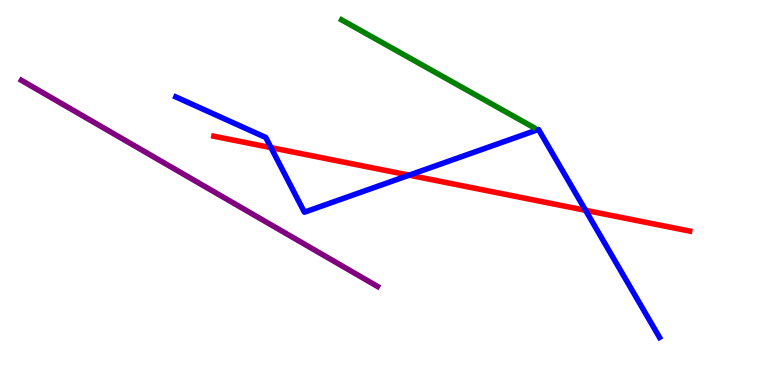[{'lines': ['blue', 'red'], 'intersections': [{'x': 3.5, 'y': 6.17}, {'x': 5.28, 'y': 5.45}, {'x': 7.56, 'y': 4.54}]}, {'lines': ['green', 'red'], 'intersections': []}, {'lines': ['purple', 'red'], 'intersections': []}, {'lines': ['blue', 'green'], 'intersections': []}, {'lines': ['blue', 'purple'], 'intersections': []}, {'lines': ['green', 'purple'], 'intersections': []}]